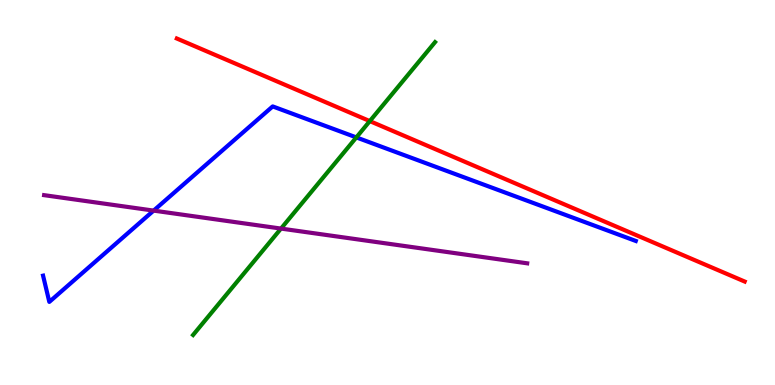[{'lines': ['blue', 'red'], 'intersections': []}, {'lines': ['green', 'red'], 'intersections': [{'x': 4.77, 'y': 6.85}]}, {'lines': ['purple', 'red'], 'intersections': []}, {'lines': ['blue', 'green'], 'intersections': [{'x': 4.6, 'y': 6.43}]}, {'lines': ['blue', 'purple'], 'intersections': [{'x': 1.98, 'y': 4.53}]}, {'lines': ['green', 'purple'], 'intersections': [{'x': 3.63, 'y': 4.06}]}]